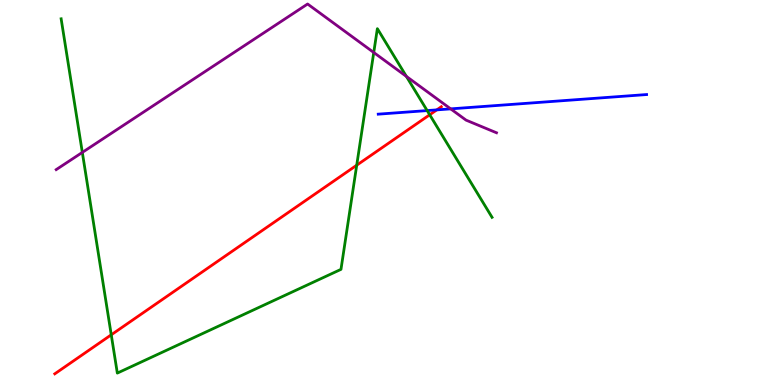[{'lines': ['blue', 'red'], 'intersections': [{'x': 5.64, 'y': 7.15}]}, {'lines': ['green', 'red'], 'intersections': [{'x': 1.44, 'y': 1.3}, {'x': 4.6, 'y': 5.71}, {'x': 5.54, 'y': 7.02}]}, {'lines': ['purple', 'red'], 'intersections': []}, {'lines': ['blue', 'green'], 'intersections': [{'x': 5.51, 'y': 7.13}]}, {'lines': ['blue', 'purple'], 'intersections': [{'x': 5.82, 'y': 7.17}]}, {'lines': ['green', 'purple'], 'intersections': [{'x': 1.06, 'y': 6.04}, {'x': 4.82, 'y': 8.64}, {'x': 5.24, 'y': 8.02}]}]